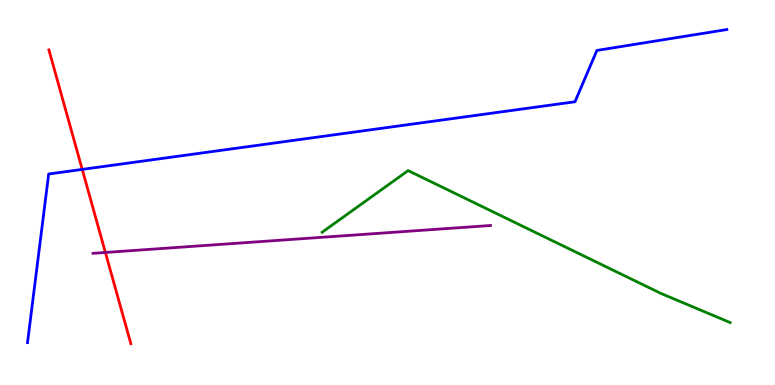[{'lines': ['blue', 'red'], 'intersections': [{'x': 1.06, 'y': 5.6}]}, {'lines': ['green', 'red'], 'intersections': []}, {'lines': ['purple', 'red'], 'intersections': [{'x': 1.36, 'y': 3.44}]}, {'lines': ['blue', 'green'], 'intersections': []}, {'lines': ['blue', 'purple'], 'intersections': []}, {'lines': ['green', 'purple'], 'intersections': []}]